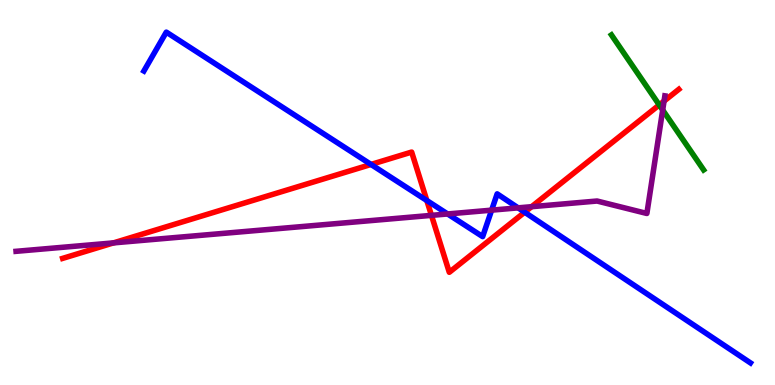[{'lines': ['blue', 'red'], 'intersections': [{'x': 4.79, 'y': 5.73}, {'x': 5.51, 'y': 4.79}, {'x': 6.77, 'y': 4.49}]}, {'lines': ['green', 'red'], 'intersections': [{'x': 8.51, 'y': 7.27}]}, {'lines': ['purple', 'red'], 'intersections': [{'x': 1.46, 'y': 3.69}, {'x': 5.57, 'y': 4.41}, {'x': 6.86, 'y': 4.63}, {'x': 8.57, 'y': 7.37}]}, {'lines': ['blue', 'green'], 'intersections': []}, {'lines': ['blue', 'purple'], 'intersections': [{'x': 5.78, 'y': 4.44}, {'x': 6.34, 'y': 4.54}, {'x': 6.69, 'y': 4.6}]}, {'lines': ['green', 'purple'], 'intersections': [{'x': 8.55, 'y': 7.14}]}]